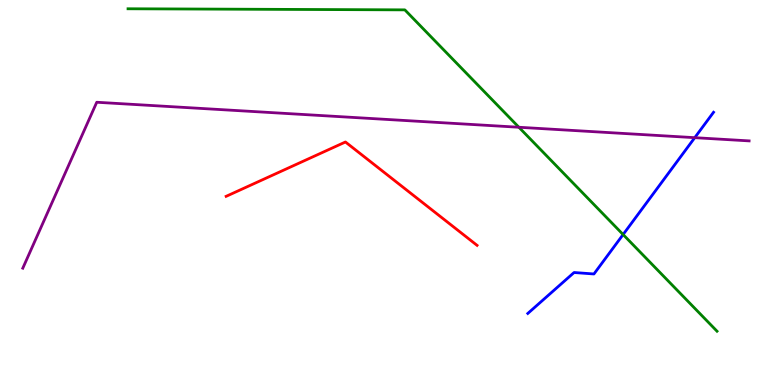[{'lines': ['blue', 'red'], 'intersections': []}, {'lines': ['green', 'red'], 'intersections': []}, {'lines': ['purple', 'red'], 'intersections': []}, {'lines': ['blue', 'green'], 'intersections': [{'x': 8.04, 'y': 3.91}]}, {'lines': ['blue', 'purple'], 'intersections': [{'x': 8.96, 'y': 6.42}]}, {'lines': ['green', 'purple'], 'intersections': [{'x': 6.7, 'y': 6.69}]}]